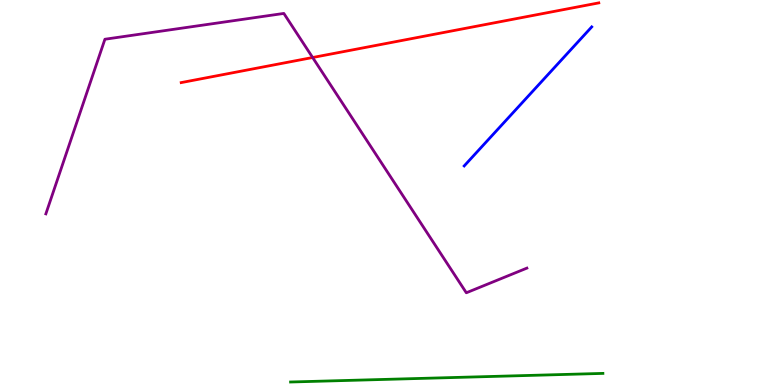[{'lines': ['blue', 'red'], 'intersections': []}, {'lines': ['green', 'red'], 'intersections': []}, {'lines': ['purple', 'red'], 'intersections': [{'x': 4.03, 'y': 8.51}]}, {'lines': ['blue', 'green'], 'intersections': []}, {'lines': ['blue', 'purple'], 'intersections': []}, {'lines': ['green', 'purple'], 'intersections': []}]